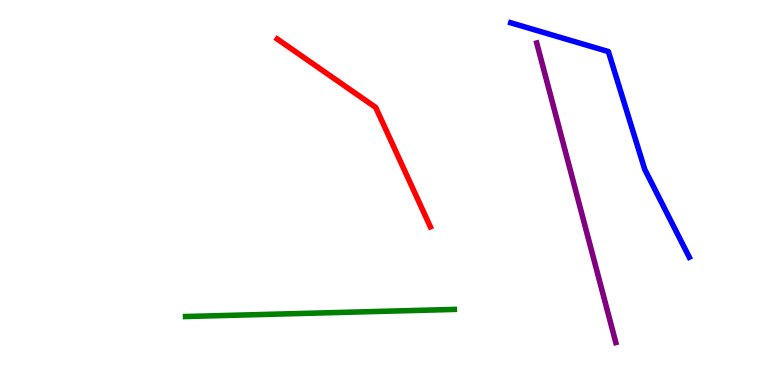[{'lines': ['blue', 'red'], 'intersections': []}, {'lines': ['green', 'red'], 'intersections': []}, {'lines': ['purple', 'red'], 'intersections': []}, {'lines': ['blue', 'green'], 'intersections': []}, {'lines': ['blue', 'purple'], 'intersections': []}, {'lines': ['green', 'purple'], 'intersections': []}]